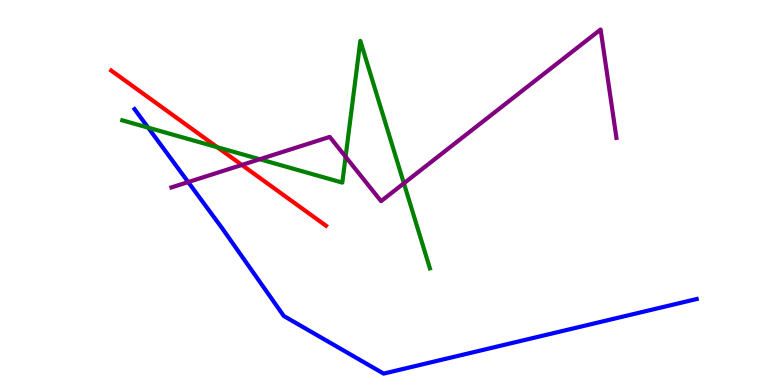[{'lines': ['blue', 'red'], 'intersections': []}, {'lines': ['green', 'red'], 'intersections': [{'x': 2.8, 'y': 6.18}]}, {'lines': ['purple', 'red'], 'intersections': [{'x': 3.12, 'y': 5.72}]}, {'lines': ['blue', 'green'], 'intersections': [{'x': 1.91, 'y': 6.68}]}, {'lines': ['blue', 'purple'], 'intersections': [{'x': 2.43, 'y': 5.27}]}, {'lines': ['green', 'purple'], 'intersections': [{'x': 3.35, 'y': 5.86}, {'x': 4.46, 'y': 5.93}, {'x': 5.21, 'y': 5.24}]}]